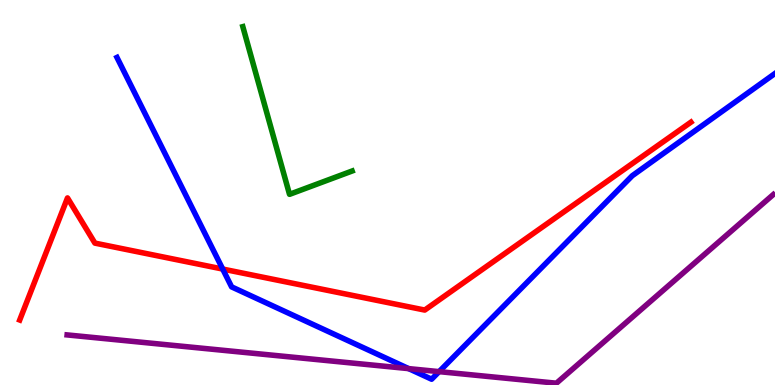[{'lines': ['blue', 'red'], 'intersections': [{'x': 2.87, 'y': 3.01}]}, {'lines': ['green', 'red'], 'intersections': []}, {'lines': ['purple', 'red'], 'intersections': []}, {'lines': ['blue', 'green'], 'intersections': []}, {'lines': ['blue', 'purple'], 'intersections': [{'x': 5.27, 'y': 0.425}, {'x': 5.67, 'y': 0.347}]}, {'lines': ['green', 'purple'], 'intersections': []}]